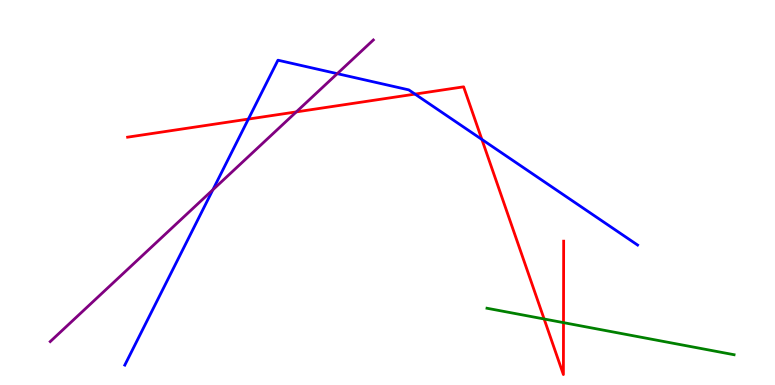[{'lines': ['blue', 'red'], 'intersections': [{'x': 3.2, 'y': 6.91}, {'x': 5.36, 'y': 7.56}, {'x': 6.22, 'y': 6.38}]}, {'lines': ['green', 'red'], 'intersections': [{'x': 7.02, 'y': 1.71}, {'x': 7.27, 'y': 1.62}]}, {'lines': ['purple', 'red'], 'intersections': [{'x': 3.82, 'y': 7.09}]}, {'lines': ['blue', 'green'], 'intersections': []}, {'lines': ['blue', 'purple'], 'intersections': [{'x': 2.75, 'y': 5.07}, {'x': 4.35, 'y': 8.09}]}, {'lines': ['green', 'purple'], 'intersections': []}]